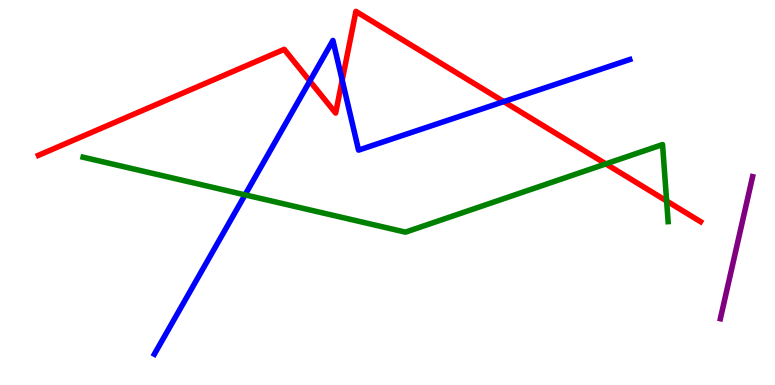[{'lines': ['blue', 'red'], 'intersections': [{'x': 4.0, 'y': 7.89}, {'x': 4.42, 'y': 7.92}, {'x': 6.5, 'y': 7.36}]}, {'lines': ['green', 'red'], 'intersections': [{'x': 7.82, 'y': 5.74}, {'x': 8.6, 'y': 4.78}]}, {'lines': ['purple', 'red'], 'intersections': []}, {'lines': ['blue', 'green'], 'intersections': [{'x': 3.16, 'y': 4.94}]}, {'lines': ['blue', 'purple'], 'intersections': []}, {'lines': ['green', 'purple'], 'intersections': []}]